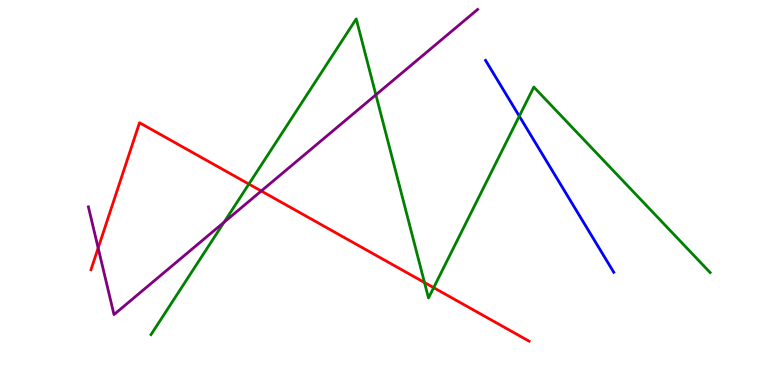[{'lines': ['blue', 'red'], 'intersections': []}, {'lines': ['green', 'red'], 'intersections': [{'x': 3.21, 'y': 5.22}, {'x': 5.48, 'y': 2.66}, {'x': 5.6, 'y': 2.53}]}, {'lines': ['purple', 'red'], 'intersections': [{'x': 1.27, 'y': 3.56}, {'x': 3.37, 'y': 5.04}]}, {'lines': ['blue', 'green'], 'intersections': [{'x': 6.7, 'y': 6.98}]}, {'lines': ['blue', 'purple'], 'intersections': []}, {'lines': ['green', 'purple'], 'intersections': [{'x': 2.89, 'y': 4.23}, {'x': 4.85, 'y': 7.54}]}]